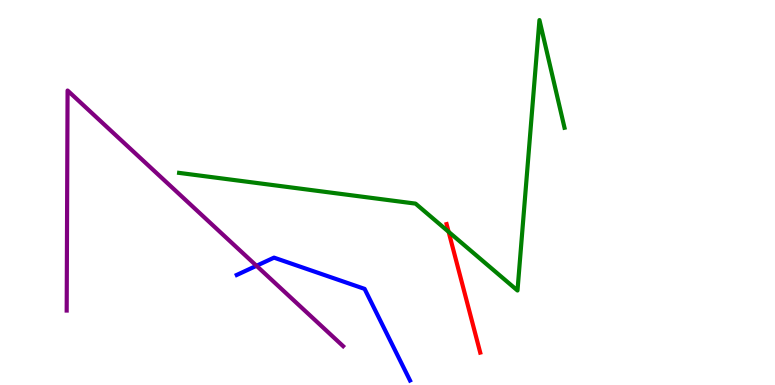[{'lines': ['blue', 'red'], 'intersections': []}, {'lines': ['green', 'red'], 'intersections': [{'x': 5.79, 'y': 3.98}]}, {'lines': ['purple', 'red'], 'intersections': []}, {'lines': ['blue', 'green'], 'intersections': []}, {'lines': ['blue', 'purple'], 'intersections': [{'x': 3.31, 'y': 3.1}]}, {'lines': ['green', 'purple'], 'intersections': []}]